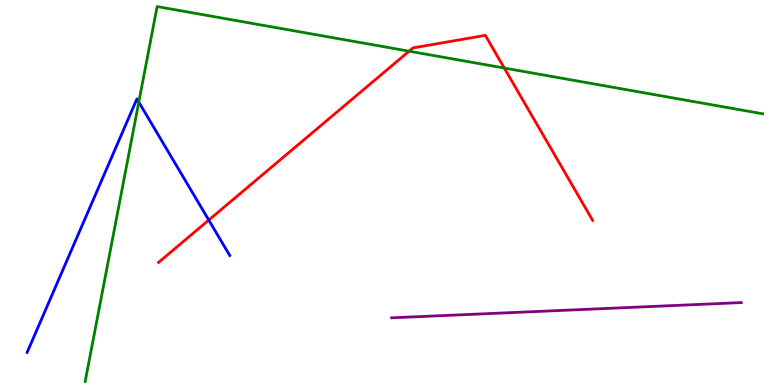[{'lines': ['blue', 'red'], 'intersections': [{'x': 2.69, 'y': 4.28}]}, {'lines': ['green', 'red'], 'intersections': [{'x': 5.28, 'y': 8.67}, {'x': 6.51, 'y': 8.23}]}, {'lines': ['purple', 'red'], 'intersections': []}, {'lines': ['blue', 'green'], 'intersections': [{'x': 1.79, 'y': 7.35}]}, {'lines': ['blue', 'purple'], 'intersections': []}, {'lines': ['green', 'purple'], 'intersections': []}]